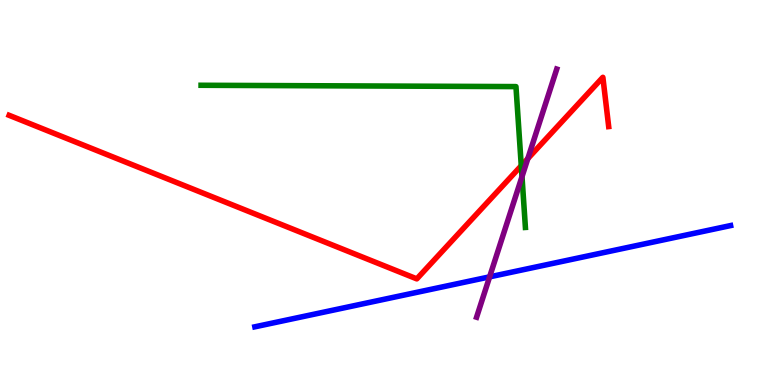[{'lines': ['blue', 'red'], 'intersections': []}, {'lines': ['green', 'red'], 'intersections': [{'x': 6.73, 'y': 5.7}]}, {'lines': ['purple', 'red'], 'intersections': [{'x': 6.81, 'y': 5.88}]}, {'lines': ['blue', 'green'], 'intersections': []}, {'lines': ['blue', 'purple'], 'intersections': [{'x': 6.32, 'y': 2.81}]}, {'lines': ['green', 'purple'], 'intersections': [{'x': 6.74, 'y': 5.41}]}]